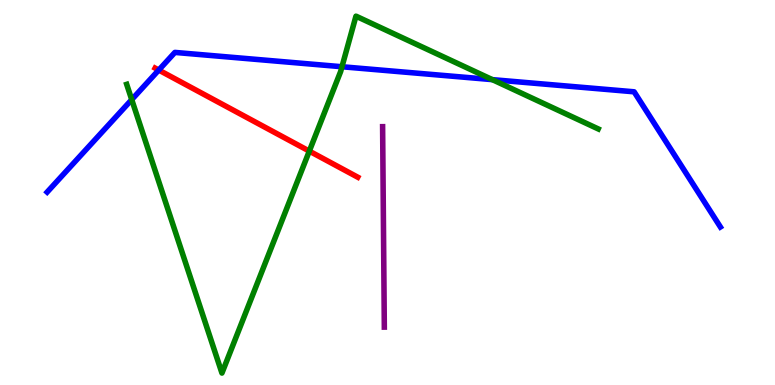[{'lines': ['blue', 'red'], 'intersections': [{'x': 2.05, 'y': 8.18}]}, {'lines': ['green', 'red'], 'intersections': [{'x': 3.99, 'y': 6.07}]}, {'lines': ['purple', 'red'], 'intersections': []}, {'lines': ['blue', 'green'], 'intersections': [{'x': 1.7, 'y': 7.41}, {'x': 4.41, 'y': 8.27}, {'x': 6.35, 'y': 7.93}]}, {'lines': ['blue', 'purple'], 'intersections': []}, {'lines': ['green', 'purple'], 'intersections': []}]